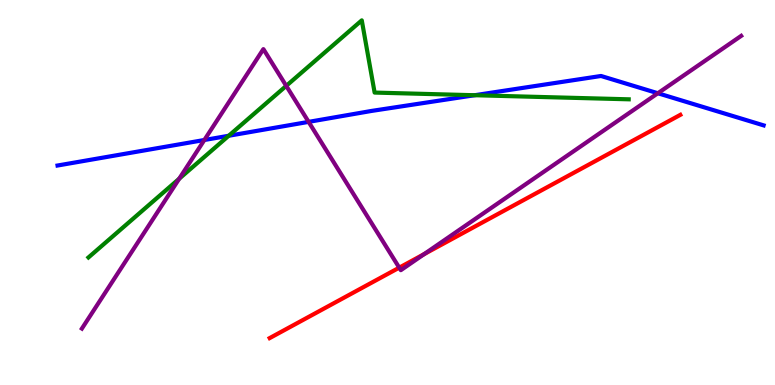[{'lines': ['blue', 'red'], 'intersections': []}, {'lines': ['green', 'red'], 'intersections': []}, {'lines': ['purple', 'red'], 'intersections': [{'x': 5.15, 'y': 3.05}, {'x': 5.47, 'y': 3.4}]}, {'lines': ['blue', 'green'], 'intersections': [{'x': 2.95, 'y': 6.47}, {'x': 6.12, 'y': 7.53}]}, {'lines': ['blue', 'purple'], 'intersections': [{'x': 2.64, 'y': 6.36}, {'x': 3.98, 'y': 6.83}, {'x': 8.49, 'y': 7.58}]}, {'lines': ['green', 'purple'], 'intersections': [{'x': 2.31, 'y': 5.36}, {'x': 3.69, 'y': 7.77}]}]